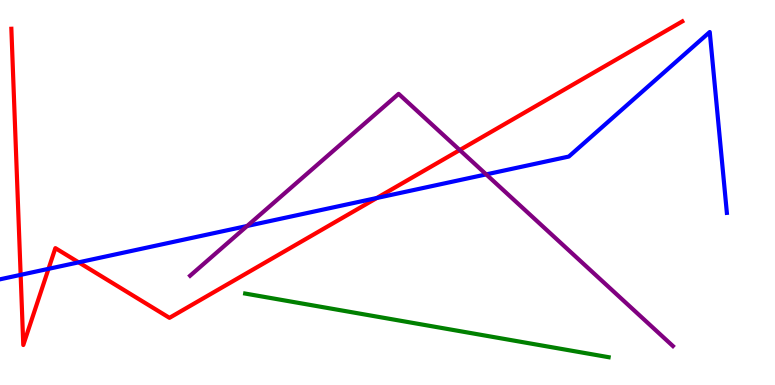[{'lines': ['blue', 'red'], 'intersections': [{'x': 0.266, 'y': 2.86}, {'x': 0.626, 'y': 3.02}, {'x': 1.01, 'y': 3.19}, {'x': 4.86, 'y': 4.86}]}, {'lines': ['green', 'red'], 'intersections': []}, {'lines': ['purple', 'red'], 'intersections': [{'x': 5.93, 'y': 6.1}]}, {'lines': ['blue', 'green'], 'intersections': []}, {'lines': ['blue', 'purple'], 'intersections': [{'x': 3.19, 'y': 4.13}, {'x': 6.27, 'y': 5.47}]}, {'lines': ['green', 'purple'], 'intersections': []}]